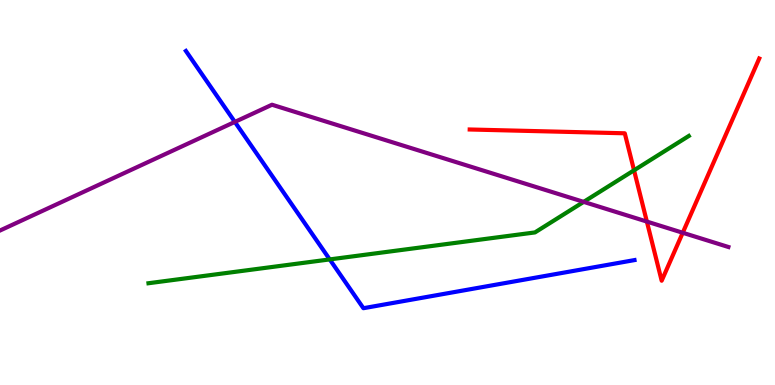[{'lines': ['blue', 'red'], 'intersections': []}, {'lines': ['green', 'red'], 'intersections': [{'x': 8.18, 'y': 5.58}]}, {'lines': ['purple', 'red'], 'intersections': [{'x': 8.35, 'y': 4.24}, {'x': 8.81, 'y': 3.95}]}, {'lines': ['blue', 'green'], 'intersections': [{'x': 4.25, 'y': 3.26}]}, {'lines': ['blue', 'purple'], 'intersections': [{'x': 3.03, 'y': 6.83}]}, {'lines': ['green', 'purple'], 'intersections': [{'x': 7.53, 'y': 4.76}]}]